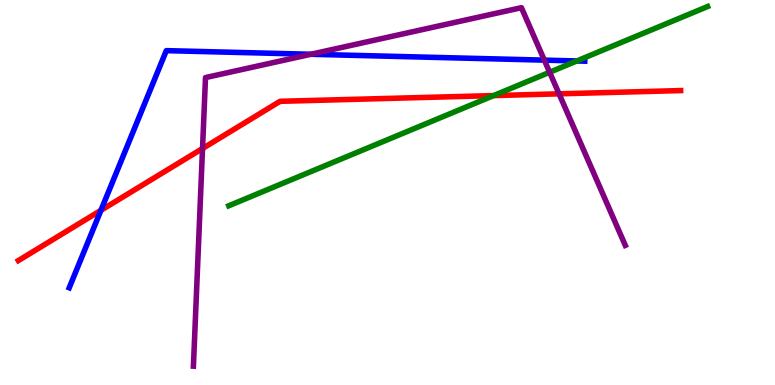[{'lines': ['blue', 'red'], 'intersections': [{'x': 1.3, 'y': 4.54}]}, {'lines': ['green', 'red'], 'intersections': [{'x': 6.37, 'y': 7.52}]}, {'lines': ['purple', 'red'], 'intersections': [{'x': 2.61, 'y': 6.14}, {'x': 7.21, 'y': 7.56}]}, {'lines': ['blue', 'green'], 'intersections': [{'x': 7.44, 'y': 8.42}]}, {'lines': ['blue', 'purple'], 'intersections': [{'x': 4.01, 'y': 8.59}, {'x': 7.02, 'y': 8.44}]}, {'lines': ['green', 'purple'], 'intersections': [{'x': 7.09, 'y': 8.12}]}]